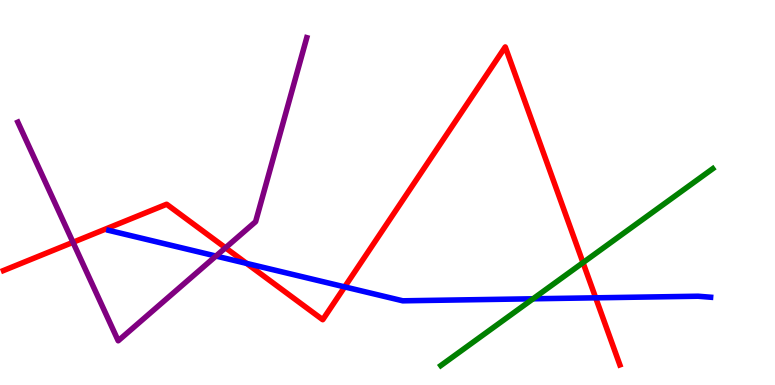[{'lines': ['blue', 'red'], 'intersections': [{'x': 3.18, 'y': 3.16}, {'x': 4.45, 'y': 2.55}, {'x': 7.69, 'y': 2.26}]}, {'lines': ['green', 'red'], 'intersections': [{'x': 7.52, 'y': 3.18}]}, {'lines': ['purple', 'red'], 'intersections': [{'x': 0.942, 'y': 3.71}, {'x': 2.91, 'y': 3.56}]}, {'lines': ['blue', 'green'], 'intersections': [{'x': 6.88, 'y': 2.24}]}, {'lines': ['blue', 'purple'], 'intersections': [{'x': 2.79, 'y': 3.35}]}, {'lines': ['green', 'purple'], 'intersections': []}]